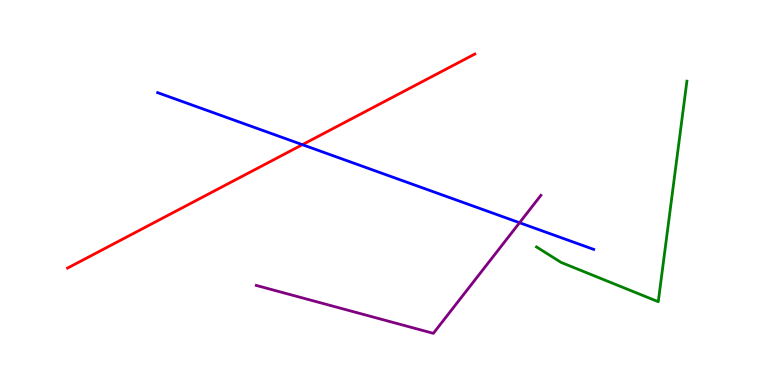[{'lines': ['blue', 'red'], 'intersections': [{'x': 3.9, 'y': 6.24}]}, {'lines': ['green', 'red'], 'intersections': []}, {'lines': ['purple', 'red'], 'intersections': []}, {'lines': ['blue', 'green'], 'intersections': []}, {'lines': ['blue', 'purple'], 'intersections': [{'x': 6.7, 'y': 4.21}]}, {'lines': ['green', 'purple'], 'intersections': []}]